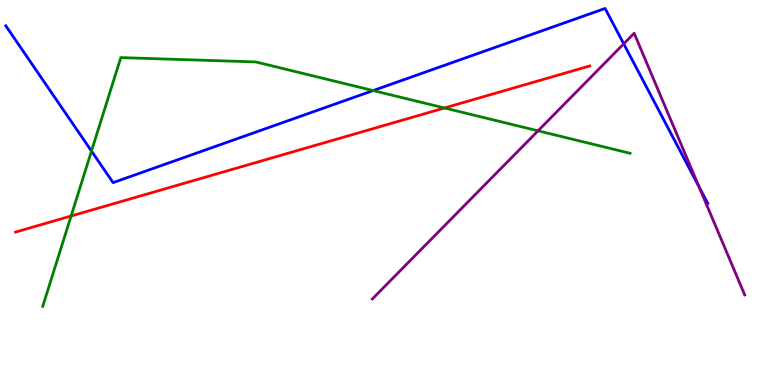[{'lines': ['blue', 'red'], 'intersections': []}, {'lines': ['green', 'red'], 'intersections': [{'x': 0.917, 'y': 4.39}, {'x': 5.74, 'y': 7.2}]}, {'lines': ['purple', 'red'], 'intersections': []}, {'lines': ['blue', 'green'], 'intersections': [{'x': 1.18, 'y': 6.08}, {'x': 4.82, 'y': 7.65}]}, {'lines': ['blue', 'purple'], 'intersections': [{'x': 8.05, 'y': 8.86}, {'x': 9.02, 'y': 5.14}]}, {'lines': ['green', 'purple'], 'intersections': [{'x': 6.94, 'y': 6.6}]}]